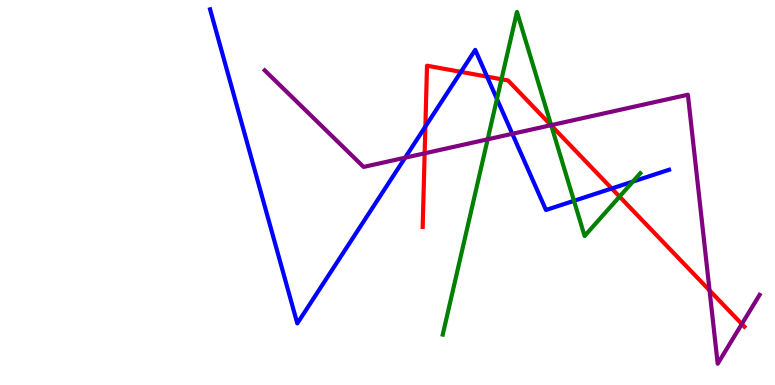[{'lines': ['blue', 'red'], 'intersections': [{'x': 5.49, 'y': 6.71}, {'x': 5.95, 'y': 8.13}, {'x': 6.28, 'y': 8.01}, {'x': 7.89, 'y': 5.1}]}, {'lines': ['green', 'red'], 'intersections': [{'x': 6.47, 'y': 7.94}, {'x': 7.11, 'y': 6.74}, {'x': 7.99, 'y': 4.89}]}, {'lines': ['purple', 'red'], 'intersections': [{'x': 5.48, 'y': 6.02}, {'x': 7.11, 'y': 6.75}, {'x': 9.16, 'y': 2.46}, {'x': 9.57, 'y': 1.58}]}, {'lines': ['blue', 'green'], 'intersections': [{'x': 6.41, 'y': 7.43}, {'x': 7.41, 'y': 4.78}, {'x': 8.17, 'y': 5.28}]}, {'lines': ['blue', 'purple'], 'intersections': [{'x': 5.23, 'y': 5.9}, {'x': 6.61, 'y': 6.52}]}, {'lines': ['green', 'purple'], 'intersections': [{'x': 6.29, 'y': 6.38}, {'x': 7.11, 'y': 6.75}]}]